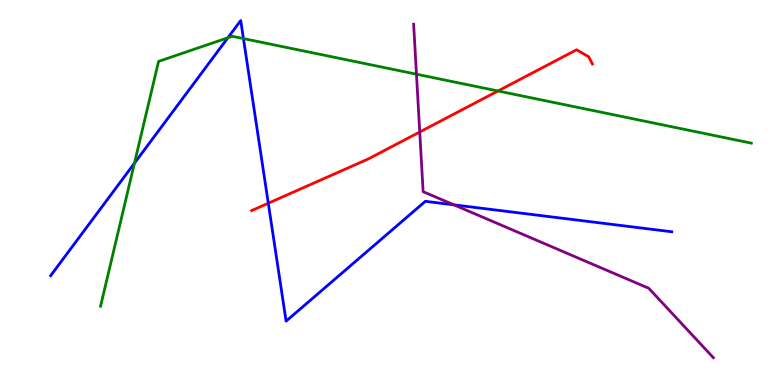[{'lines': ['blue', 'red'], 'intersections': [{'x': 3.46, 'y': 4.72}]}, {'lines': ['green', 'red'], 'intersections': [{'x': 6.43, 'y': 7.64}]}, {'lines': ['purple', 'red'], 'intersections': [{'x': 5.42, 'y': 6.57}]}, {'lines': ['blue', 'green'], 'intersections': [{'x': 1.73, 'y': 5.76}, {'x': 2.94, 'y': 9.02}, {'x': 3.14, 'y': 9.0}]}, {'lines': ['blue', 'purple'], 'intersections': [{'x': 5.86, 'y': 4.68}]}, {'lines': ['green', 'purple'], 'intersections': [{'x': 5.37, 'y': 8.07}]}]